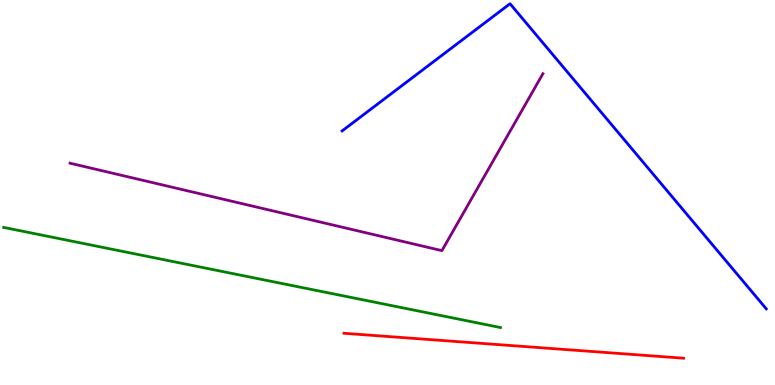[{'lines': ['blue', 'red'], 'intersections': []}, {'lines': ['green', 'red'], 'intersections': []}, {'lines': ['purple', 'red'], 'intersections': []}, {'lines': ['blue', 'green'], 'intersections': []}, {'lines': ['blue', 'purple'], 'intersections': []}, {'lines': ['green', 'purple'], 'intersections': []}]